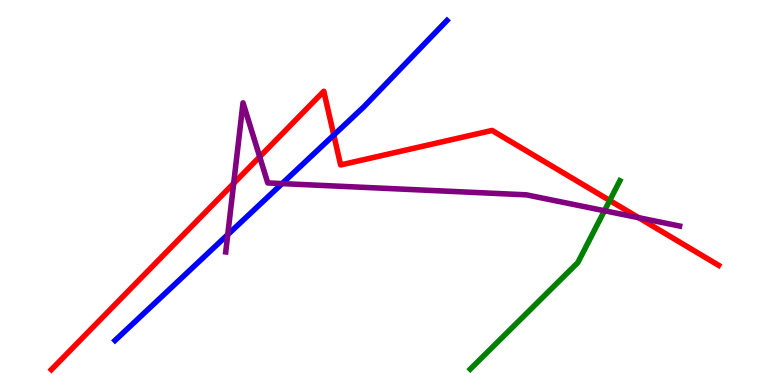[{'lines': ['blue', 'red'], 'intersections': [{'x': 4.31, 'y': 6.49}]}, {'lines': ['green', 'red'], 'intersections': [{'x': 7.87, 'y': 4.79}]}, {'lines': ['purple', 'red'], 'intersections': [{'x': 3.02, 'y': 5.24}, {'x': 3.35, 'y': 5.93}, {'x': 8.24, 'y': 4.35}]}, {'lines': ['blue', 'green'], 'intersections': []}, {'lines': ['blue', 'purple'], 'intersections': [{'x': 2.94, 'y': 3.91}, {'x': 3.64, 'y': 5.23}]}, {'lines': ['green', 'purple'], 'intersections': [{'x': 7.8, 'y': 4.53}]}]